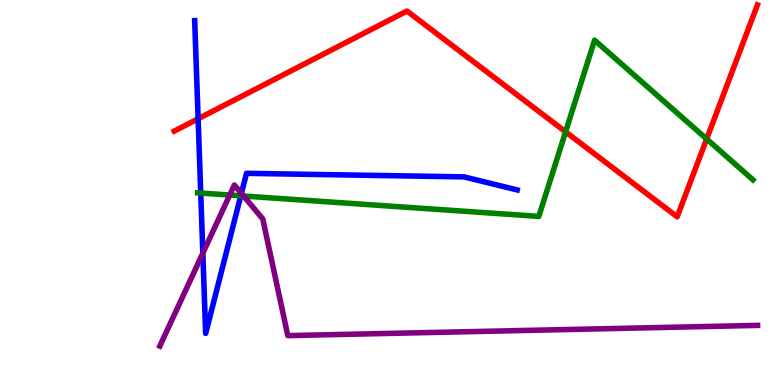[{'lines': ['blue', 'red'], 'intersections': [{'x': 2.56, 'y': 6.92}]}, {'lines': ['green', 'red'], 'intersections': [{'x': 7.3, 'y': 6.58}, {'x': 9.12, 'y': 6.39}]}, {'lines': ['purple', 'red'], 'intersections': []}, {'lines': ['blue', 'green'], 'intersections': [{'x': 2.59, 'y': 4.99}, {'x': 3.11, 'y': 4.91}]}, {'lines': ['blue', 'purple'], 'intersections': [{'x': 2.62, 'y': 3.42}, {'x': 3.11, 'y': 4.98}]}, {'lines': ['green', 'purple'], 'intersections': [{'x': 2.96, 'y': 4.93}, {'x': 3.14, 'y': 4.91}]}]